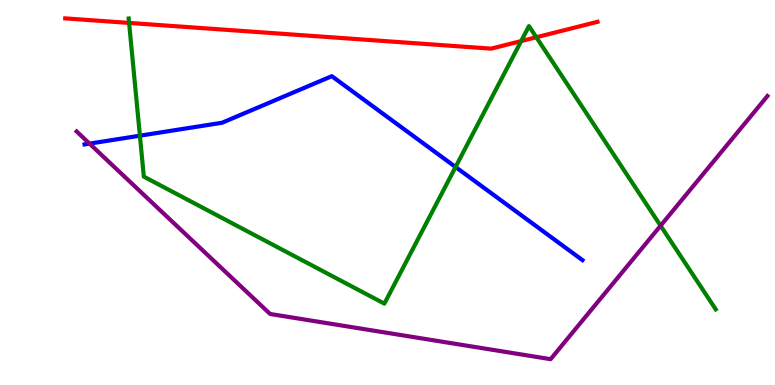[{'lines': ['blue', 'red'], 'intersections': []}, {'lines': ['green', 'red'], 'intersections': [{'x': 1.67, 'y': 9.4}, {'x': 6.72, 'y': 8.93}, {'x': 6.92, 'y': 9.03}]}, {'lines': ['purple', 'red'], 'intersections': []}, {'lines': ['blue', 'green'], 'intersections': [{'x': 1.81, 'y': 6.48}, {'x': 5.88, 'y': 5.66}]}, {'lines': ['blue', 'purple'], 'intersections': [{'x': 1.16, 'y': 6.27}]}, {'lines': ['green', 'purple'], 'intersections': [{'x': 8.52, 'y': 4.14}]}]